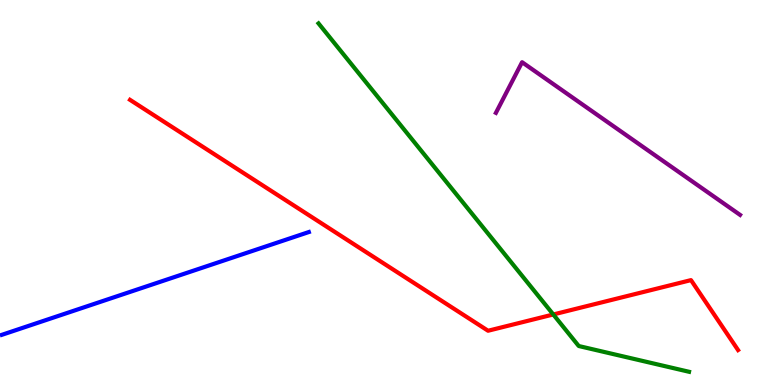[{'lines': ['blue', 'red'], 'intersections': []}, {'lines': ['green', 'red'], 'intersections': [{'x': 7.14, 'y': 1.83}]}, {'lines': ['purple', 'red'], 'intersections': []}, {'lines': ['blue', 'green'], 'intersections': []}, {'lines': ['blue', 'purple'], 'intersections': []}, {'lines': ['green', 'purple'], 'intersections': []}]